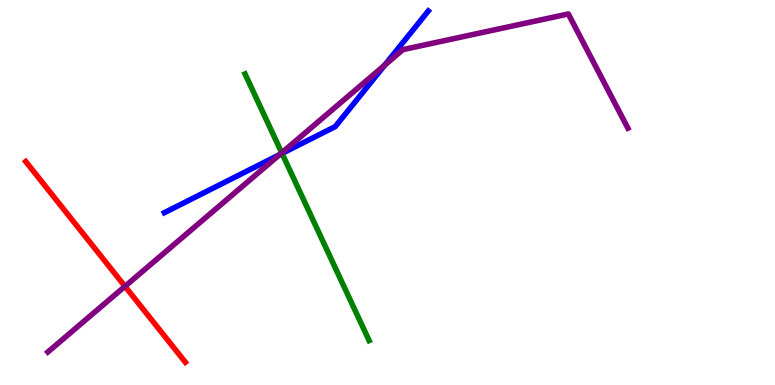[{'lines': ['blue', 'red'], 'intersections': []}, {'lines': ['green', 'red'], 'intersections': []}, {'lines': ['purple', 'red'], 'intersections': [{'x': 1.61, 'y': 2.56}]}, {'lines': ['blue', 'green'], 'intersections': [{'x': 3.64, 'y': 6.02}]}, {'lines': ['blue', 'purple'], 'intersections': [{'x': 3.61, 'y': 5.98}, {'x': 4.96, 'y': 8.31}]}, {'lines': ['green', 'purple'], 'intersections': [{'x': 3.64, 'y': 6.03}]}]